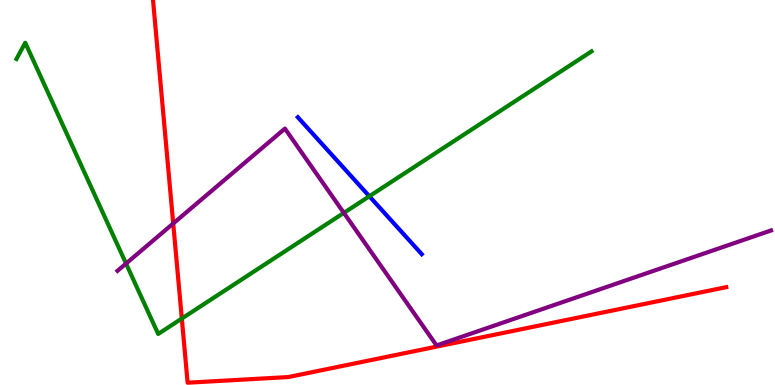[{'lines': ['blue', 'red'], 'intersections': []}, {'lines': ['green', 'red'], 'intersections': [{'x': 2.35, 'y': 1.73}]}, {'lines': ['purple', 'red'], 'intersections': [{'x': 2.24, 'y': 4.2}]}, {'lines': ['blue', 'green'], 'intersections': [{'x': 4.77, 'y': 4.9}]}, {'lines': ['blue', 'purple'], 'intersections': []}, {'lines': ['green', 'purple'], 'intersections': [{'x': 1.63, 'y': 3.15}, {'x': 4.44, 'y': 4.47}]}]